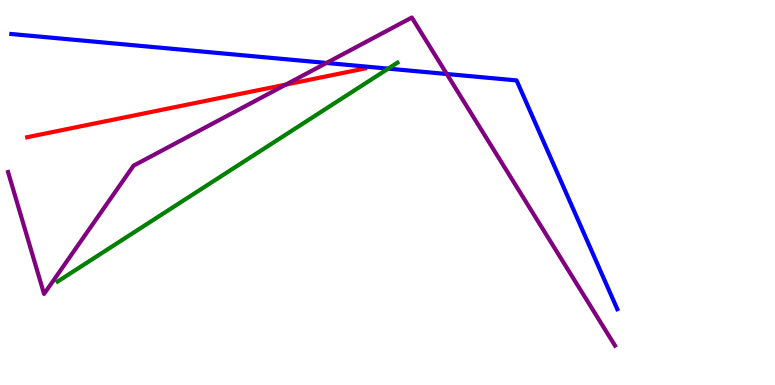[{'lines': ['blue', 'red'], 'intersections': []}, {'lines': ['green', 'red'], 'intersections': []}, {'lines': ['purple', 'red'], 'intersections': [{'x': 3.69, 'y': 7.8}]}, {'lines': ['blue', 'green'], 'intersections': [{'x': 5.01, 'y': 8.22}]}, {'lines': ['blue', 'purple'], 'intersections': [{'x': 4.21, 'y': 8.36}, {'x': 5.76, 'y': 8.08}]}, {'lines': ['green', 'purple'], 'intersections': []}]